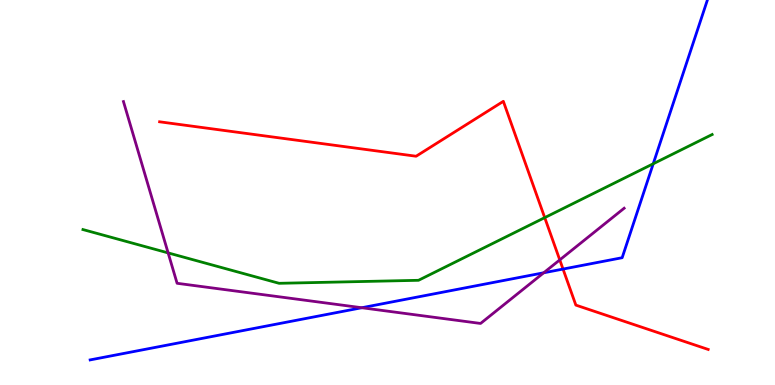[{'lines': ['blue', 'red'], 'intersections': [{'x': 7.26, 'y': 3.01}]}, {'lines': ['green', 'red'], 'intersections': [{'x': 7.03, 'y': 4.35}]}, {'lines': ['purple', 'red'], 'intersections': [{'x': 7.22, 'y': 3.25}]}, {'lines': ['blue', 'green'], 'intersections': [{'x': 8.43, 'y': 5.75}]}, {'lines': ['blue', 'purple'], 'intersections': [{'x': 4.67, 'y': 2.01}, {'x': 7.02, 'y': 2.91}]}, {'lines': ['green', 'purple'], 'intersections': [{'x': 2.17, 'y': 3.43}]}]